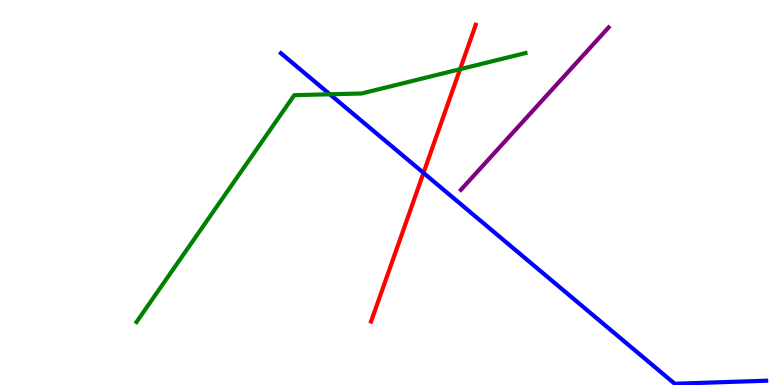[{'lines': ['blue', 'red'], 'intersections': [{'x': 5.46, 'y': 5.51}]}, {'lines': ['green', 'red'], 'intersections': [{'x': 5.94, 'y': 8.2}]}, {'lines': ['purple', 'red'], 'intersections': []}, {'lines': ['blue', 'green'], 'intersections': [{'x': 4.26, 'y': 7.55}]}, {'lines': ['blue', 'purple'], 'intersections': []}, {'lines': ['green', 'purple'], 'intersections': []}]